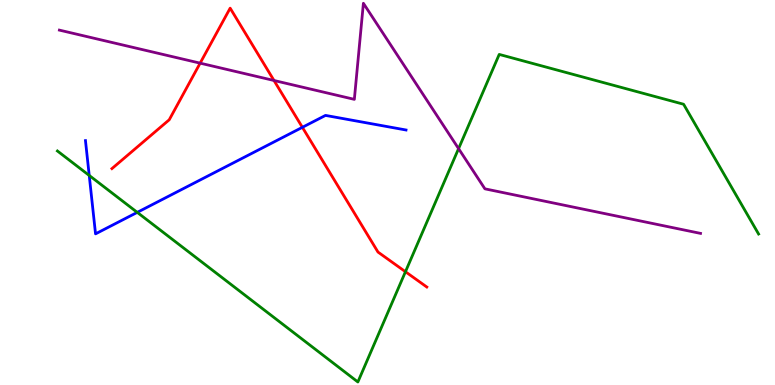[{'lines': ['blue', 'red'], 'intersections': [{'x': 3.9, 'y': 6.69}]}, {'lines': ['green', 'red'], 'intersections': [{'x': 5.23, 'y': 2.94}]}, {'lines': ['purple', 'red'], 'intersections': [{'x': 2.58, 'y': 8.36}, {'x': 3.54, 'y': 7.91}]}, {'lines': ['blue', 'green'], 'intersections': [{'x': 1.15, 'y': 5.44}, {'x': 1.77, 'y': 4.48}]}, {'lines': ['blue', 'purple'], 'intersections': []}, {'lines': ['green', 'purple'], 'intersections': [{'x': 5.92, 'y': 6.14}]}]